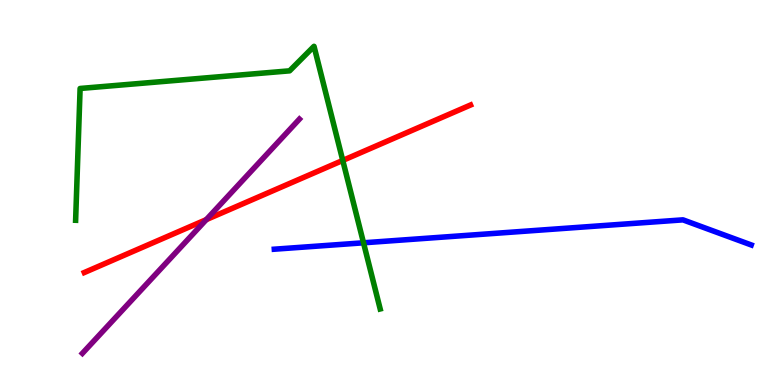[{'lines': ['blue', 'red'], 'intersections': []}, {'lines': ['green', 'red'], 'intersections': [{'x': 4.42, 'y': 5.83}]}, {'lines': ['purple', 'red'], 'intersections': [{'x': 2.66, 'y': 4.3}]}, {'lines': ['blue', 'green'], 'intersections': [{'x': 4.69, 'y': 3.69}]}, {'lines': ['blue', 'purple'], 'intersections': []}, {'lines': ['green', 'purple'], 'intersections': []}]